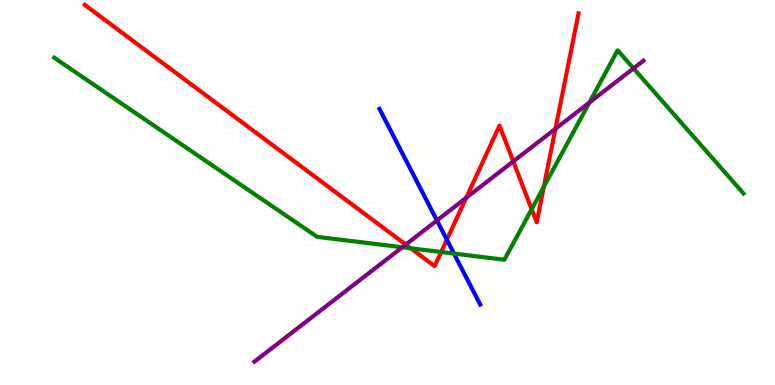[{'lines': ['blue', 'red'], 'intersections': [{'x': 5.77, 'y': 3.77}]}, {'lines': ['green', 'red'], 'intersections': [{'x': 5.3, 'y': 3.55}, {'x': 5.69, 'y': 3.45}, {'x': 6.86, 'y': 4.57}, {'x': 7.02, 'y': 5.15}]}, {'lines': ['purple', 'red'], 'intersections': [{'x': 5.24, 'y': 3.65}, {'x': 6.02, 'y': 4.86}, {'x': 6.62, 'y': 5.81}, {'x': 7.17, 'y': 6.65}]}, {'lines': ['blue', 'green'], 'intersections': [{'x': 5.86, 'y': 3.41}]}, {'lines': ['blue', 'purple'], 'intersections': [{'x': 5.64, 'y': 4.27}]}, {'lines': ['green', 'purple'], 'intersections': [{'x': 5.19, 'y': 3.58}, {'x': 7.61, 'y': 7.34}, {'x': 8.17, 'y': 8.22}]}]